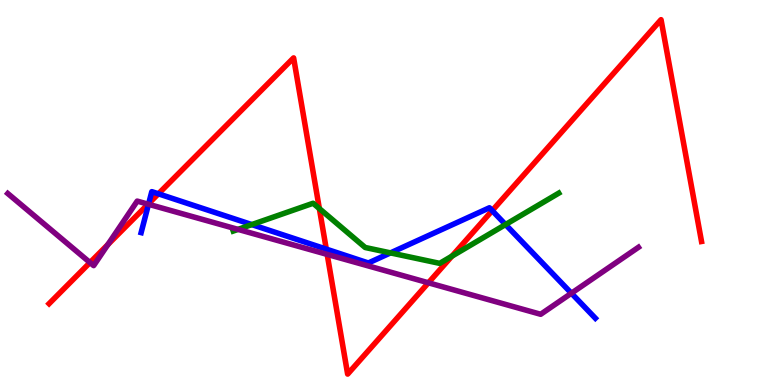[{'lines': ['blue', 'red'], 'intersections': [{'x': 1.92, 'y': 4.71}, {'x': 2.04, 'y': 4.97}, {'x': 4.21, 'y': 3.53}, {'x': 6.35, 'y': 4.53}]}, {'lines': ['green', 'red'], 'intersections': [{'x': 4.12, 'y': 4.58}, {'x': 5.83, 'y': 3.35}]}, {'lines': ['purple', 'red'], 'intersections': [{'x': 1.16, 'y': 3.18}, {'x': 1.39, 'y': 3.65}, {'x': 1.91, 'y': 4.7}, {'x': 4.22, 'y': 3.39}, {'x': 5.53, 'y': 2.65}]}, {'lines': ['blue', 'green'], 'intersections': [{'x': 3.25, 'y': 4.17}, {'x': 5.04, 'y': 3.43}, {'x': 6.52, 'y': 4.17}]}, {'lines': ['blue', 'purple'], 'intersections': [{'x': 1.92, 'y': 4.69}, {'x': 7.37, 'y': 2.38}]}, {'lines': ['green', 'purple'], 'intersections': [{'x': 3.07, 'y': 4.04}]}]